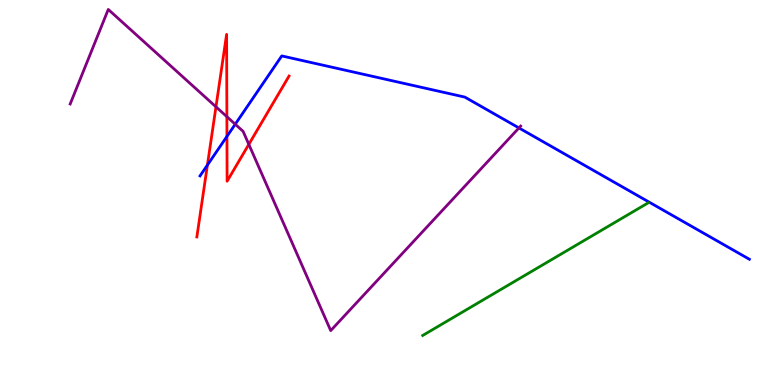[{'lines': ['blue', 'red'], 'intersections': [{'x': 2.68, 'y': 5.71}, {'x': 2.93, 'y': 6.46}]}, {'lines': ['green', 'red'], 'intersections': []}, {'lines': ['purple', 'red'], 'intersections': [{'x': 2.79, 'y': 7.23}, {'x': 2.93, 'y': 6.97}, {'x': 3.21, 'y': 6.25}]}, {'lines': ['blue', 'green'], 'intersections': []}, {'lines': ['blue', 'purple'], 'intersections': [{'x': 3.04, 'y': 6.77}, {'x': 6.7, 'y': 6.68}]}, {'lines': ['green', 'purple'], 'intersections': []}]